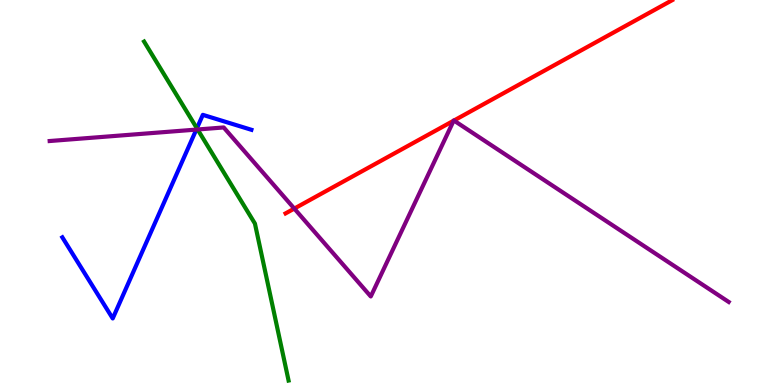[{'lines': ['blue', 'red'], 'intersections': []}, {'lines': ['green', 'red'], 'intersections': []}, {'lines': ['purple', 'red'], 'intersections': [{'x': 3.8, 'y': 4.58}, {'x': 5.85, 'y': 6.86}, {'x': 5.86, 'y': 6.87}]}, {'lines': ['blue', 'green'], 'intersections': [{'x': 2.54, 'y': 6.67}]}, {'lines': ['blue', 'purple'], 'intersections': [{'x': 2.53, 'y': 6.63}]}, {'lines': ['green', 'purple'], 'intersections': [{'x': 2.55, 'y': 6.64}]}]